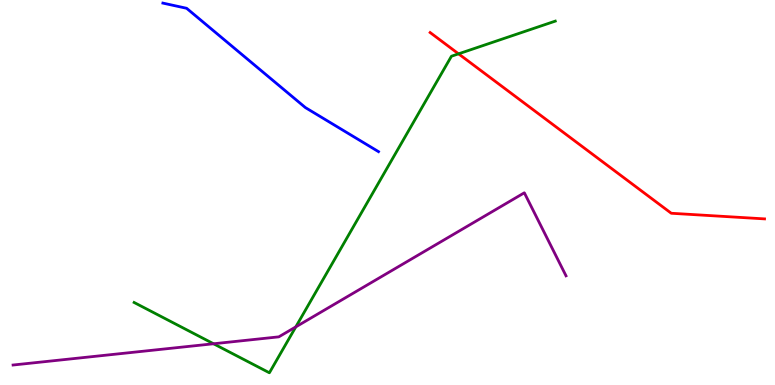[{'lines': ['blue', 'red'], 'intersections': []}, {'lines': ['green', 'red'], 'intersections': [{'x': 5.92, 'y': 8.6}]}, {'lines': ['purple', 'red'], 'intersections': []}, {'lines': ['blue', 'green'], 'intersections': []}, {'lines': ['blue', 'purple'], 'intersections': []}, {'lines': ['green', 'purple'], 'intersections': [{'x': 2.76, 'y': 1.07}, {'x': 3.82, 'y': 1.51}]}]